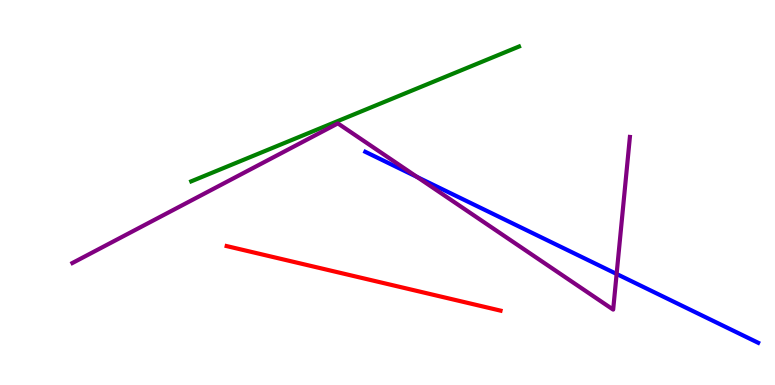[{'lines': ['blue', 'red'], 'intersections': []}, {'lines': ['green', 'red'], 'intersections': []}, {'lines': ['purple', 'red'], 'intersections': []}, {'lines': ['blue', 'green'], 'intersections': []}, {'lines': ['blue', 'purple'], 'intersections': [{'x': 5.38, 'y': 5.4}, {'x': 7.96, 'y': 2.88}]}, {'lines': ['green', 'purple'], 'intersections': []}]